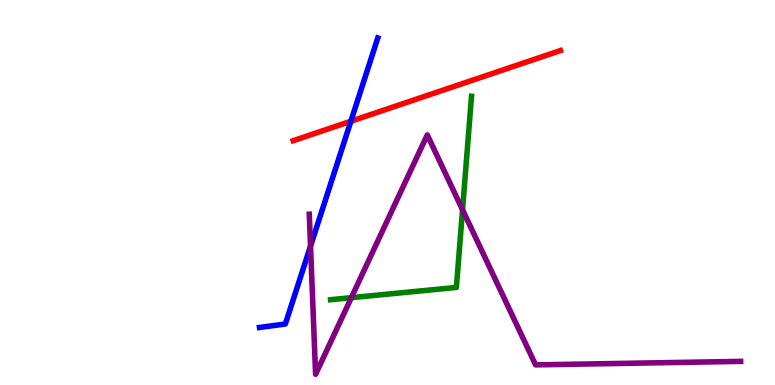[{'lines': ['blue', 'red'], 'intersections': [{'x': 4.53, 'y': 6.85}]}, {'lines': ['green', 'red'], 'intersections': []}, {'lines': ['purple', 'red'], 'intersections': []}, {'lines': ['blue', 'green'], 'intersections': []}, {'lines': ['blue', 'purple'], 'intersections': [{'x': 4.01, 'y': 3.61}]}, {'lines': ['green', 'purple'], 'intersections': [{'x': 4.53, 'y': 2.27}, {'x': 5.97, 'y': 4.55}]}]